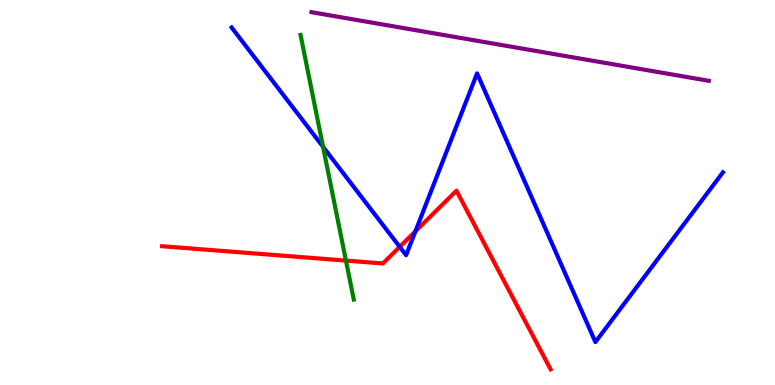[{'lines': ['blue', 'red'], 'intersections': [{'x': 5.16, 'y': 3.59}, {'x': 5.36, 'y': 3.99}]}, {'lines': ['green', 'red'], 'intersections': [{'x': 4.46, 'y': 3.23}]}, {'lines': ['purple', 'red'], 'intersections': []}, {'lines': ['blue', 'green'], 'intersections': [{'x': 4.17, 'y': 6.19}]}, {'lines': ['blue', 'purple'], 'intersections': []}, {'lines': ['green', 'purple'], 'intersections': []}]